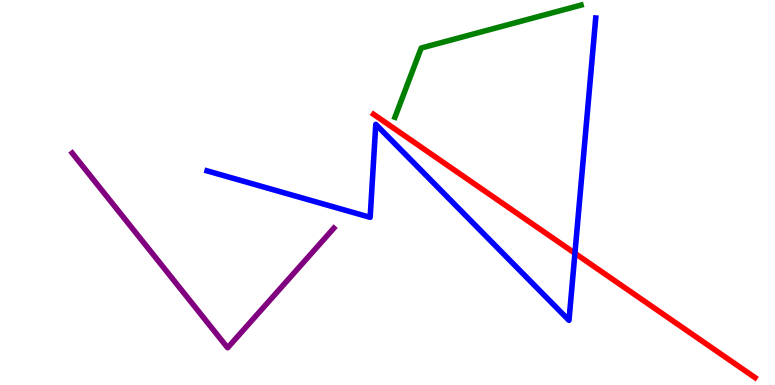[{'lines': ['blue', 'red'], 'intersections': [{'x': 7.42, 'y': 3.42}]}, {'lines': ['green', 'red'], 'intersections': []}, {'lines': ['purple', 'red'], 'intersections': []}, {'lines': ['blue', 'green'], 'intersections': []}, {'lines': ['blue', 'purple'], 'intersections': []}, {'lines': ['green', 'purple'], 'intersections': []}]